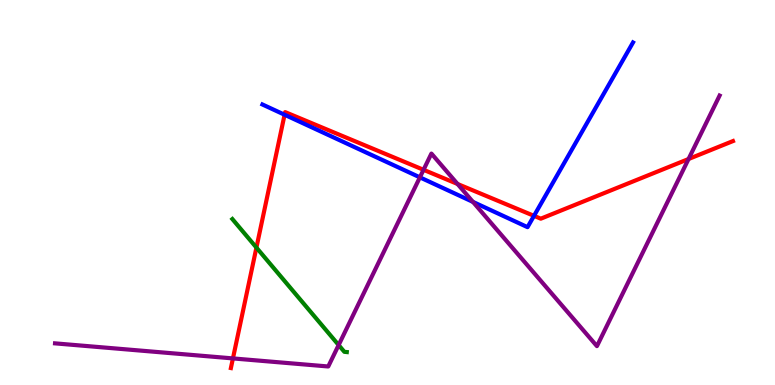[{'lines': ['blue', 'red'], 'intersections': [{'x': 3.67, 'y': 7.02}, {'x': 6.89, 'y': 4.39}]}, {'lines': ['green', 'red'], 'intersections': [{'x': 3.31, 'y': 3.57}]}, {'lines': ['purple', 'red'], 'intersections': [{'x': 3.01, 'y': 0.691}, {'x': 5.47, 'y': 5.59}, {'x': 5.9, 'y': 5.22}, {'x': 8.88, 'y': 5.87}]}, {'lines': ['blue', 'green'], 'intersections': []}, {'lines': ['blue', 'purple'], 'intersections': [{'x': 5.42, 'y': 5.39}, {'x': 6.1, 'y': 4.76}]}, {'lines': ['green', 'purple'], 'intersections': [{'x': 4.37, 'y': 1.04}]}]